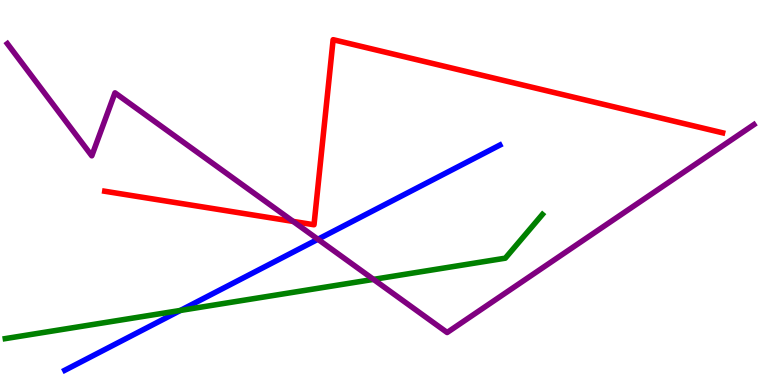[{'lines': ['blue', 'red'], 'intersections': []}, {'lines': ['green', 'red'], 'intersections': []}, {'lines': ['purple', 'red'], 'intersections': [{'x': 3.78, 'y': 4.25}]}, {'lines': ['blue', 'green'], 'intersections': [{'x': 2.33, 'y': 1.94}]}, {'lines': ['blue', 'purple'], 'intersections': [{'x': 4.1, 'y': 3.79}]}, {'lines': ['green', 'purple'], 'intersections': [{'x': 4.82, 'y': 2.74}]}]